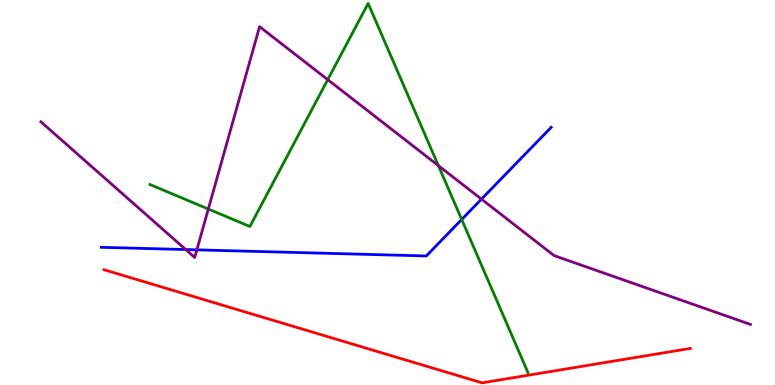[{'lines': ['blue', 'red'], 'intersections': []}, {'lines': ['green', 'red'], 'intersections': []}, {'lines': ['purple', 'red'], 'intersections': []}, {'lines': ['blue', 'green'], 'intersections': [{'x': 5.96, 'y': 4.3}]}, {'lines': ['blue', 'purple'], 'intersections': [{'x': 2.4, 'y': 3.52}, {'x': 2.54, 'y': 3.51}, {'x': 6.21, 'y': 4.83}]}, {'lines': ['green', 'purple'], 'intersections': [{'x': 2.69, 'y': 4.57}, {'x': 4.23, 'y': 7.93}, {'x': 5.66, 'y': 5.7}]}]